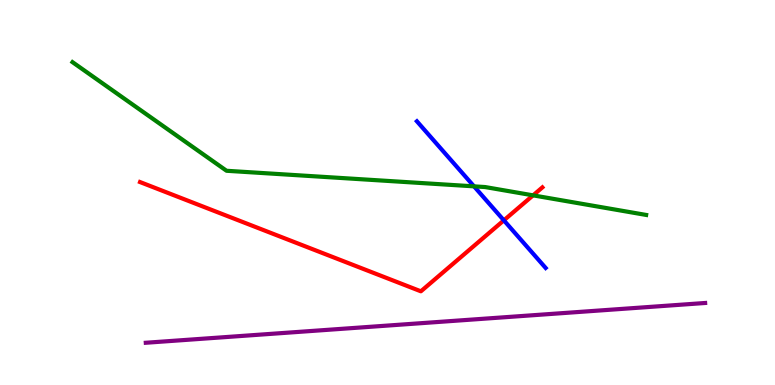[{'lines': ['blue', 'red'], 'intersections': [{'x': 6.5, 'y': 4.28}]}, {'lines': ['green', 'red'], 'intersections': [{'x': 6.88, 'y': 4.93}]}, {'lines': ['purple', 'red'], 'intersections': []}, {'lines': ['blue', 'green'], 'intersections': [{'x': 6.12, 'y': 5.16}]}, {'lines': ['blue', 'purple'], 'intersections': []}, {'lines': ['green', 'purple'], 'intersections': []}]